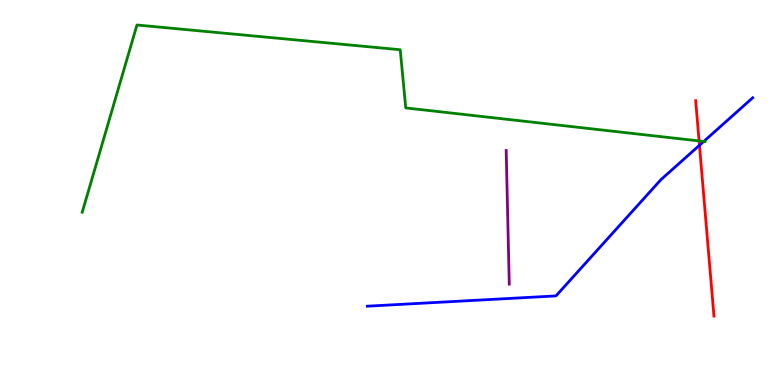[{'lines': ['blue', 'red'], 'intersections': [{'x': 9.03, 'y': 6.23}]}, {'lines': ['green', 'red'], 'intersections': [{'x': 9.02, 'y': 6.34}]}, {'lines': ['purple', 'red'], 'intersections': []}, {'lines': ['blue', 'green'], 'intersections': [{'x': 9.08, 'y': 6.33}]}, {'lines': ['blue', 'purple'], 'intersections': []}, {'lines': ['green', 'purple'], 'intersections': []}]